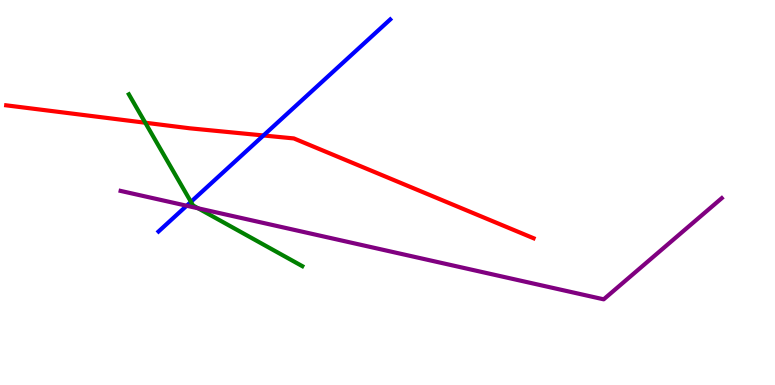[{'lines': ['blue', 'red'], 'intersections': [{'x': 3.4, 'y': 6.48}]}, {'lines': ['green', 'red'], 'intersections': [{'x': 1.87, 'y': 6.81}]}, {'lines': ['purple', 'red'], 'intersections': []}, {'lines': ['blue', 'green'], 'intersections': [{'x': 2.46, 'y': 4.76}]}, {'lines': ['blue', 'purple'], 'intersections': [{'x': 2.41, 'y': 4.66}]}, {'lines': ['green', 'purple'], 'intersections': [{'x': 2.56, 'y': 4.59}]}]